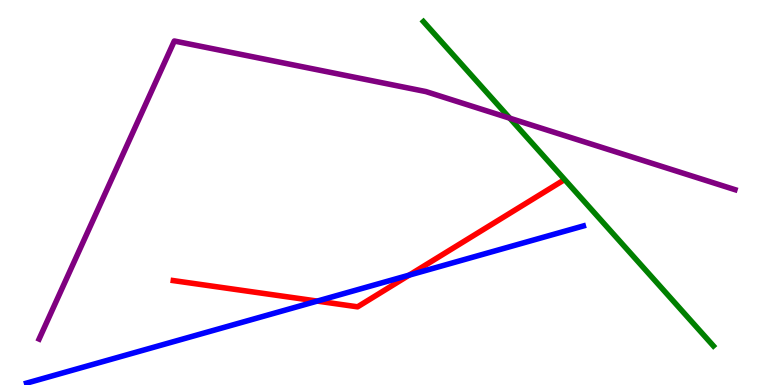[{'lines': ['blue', 'red'], 'intersections': [{'x': 4.09, 'y': 2.18}, {'x': 5.28, 'y': 2.85}]}, {'lines': ['green', 'red'], 'intersections': []}, {'lines': ['purple', 'red'], 'intersections': []}, {'lines': ['blue', 'green'], 'intersections': []}, {'lines': ['blue', 'purple'], 'intersections': []}, {'lines': ['green', 'purple'], 'intersections': [{'x': 6.58, 'y': 6.93}]}]